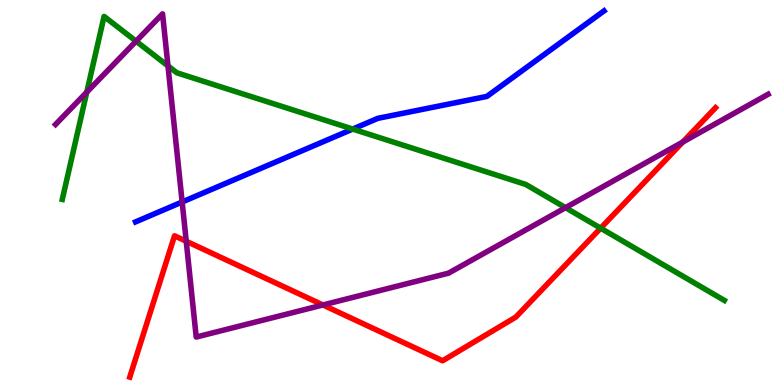[{'lines': ['blue', 'red'], 'intersections': []}, {'lines': ['green', 'red'], 'intersections': [{'x': 7.75, 'y': 4.07}]}, {'lines': ['purple', 'red'], 'intersections': [{'x': 2.4, 'y': 3.73}, {'x': 4.17, 'y': 2.08}, {'x': 8.81, 'y': 6.31}]}, {'lines': ['blue', 'green'], 'intersections': [{'x': 4.55, 'y': 6.65}]}, {'lines': ['blue', 'purple'], 'intersections': [{'x': 2.35, 'y': 4.75}]}, {'lines': ['green', 'purple'], 'intersections': [{'x': 1.12, 'y': 7.61}, {'x': 1.76, 'y': 8.93}, {'x': 2.17, 'y': 8.29}, {'x': 7.3, 'y': 4.61}]}]